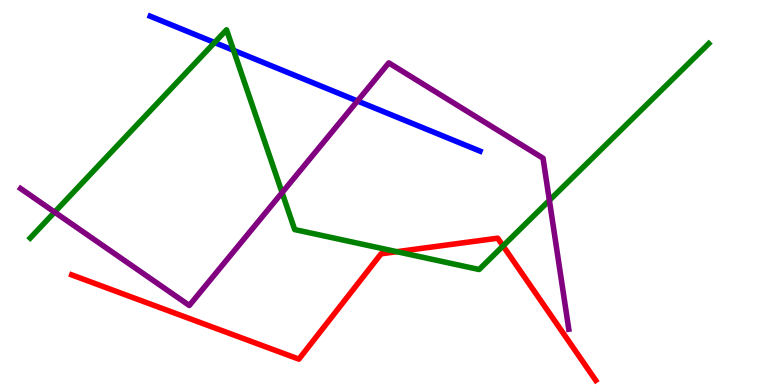[{'lines': ['blue', 'red'], 'intersections': []}, {'lines': ['green', 'red'], 'intersections': [{'x': 5.12, 'y': 3.46}, {'x': 6.49, 'y': 3.61}]}, {'lines': ['purple', 'red'], 'intersections': []}, {'lines': ['blue', 'green'], 'intersections': [{'x': 2.77, 'y': 8.9}, {'x': 3.01, 'y': 8.69}]}, {'lines': ['blue', 'purple'], 'intersections': [{'x': 4.61, 'y': 7.38}]}, {'lines': ['green', 'purple'], 'intersections': [{'x': 0.705, 'y': 4.49}, {'x': 3.64, 'y': 5.0}, {'x': 7.09, 'y': 4.8}]}]